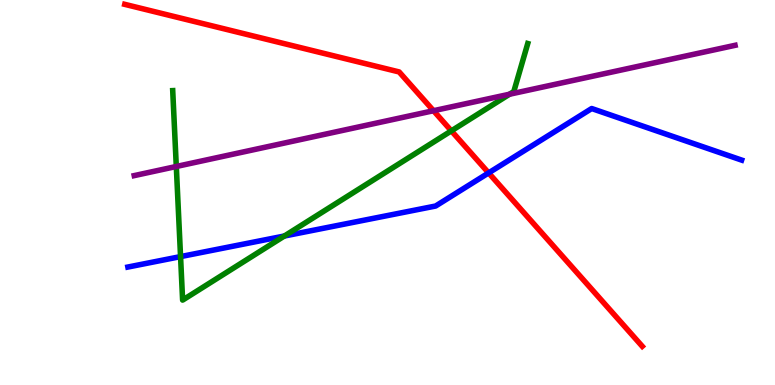[{'lines': ['blue', 'red'], 'intersections': [{'x': 6.3, 'y': 5.51}]}, {'lines': ['green', 'red'], 'intersections': [{'x': 5.82, 'y': 6.6}]}, {'lines': ['purple', 'red'], 'intersections': [{'x': 5.59, 'y': 7.12}]}, {'lines': ['blue', 'green'], 'intersections': [{'x': 2.33, 'y': 3.34}, {'x': 3.67, 'y': 3.87}]}, {'lines': ['blue', 'purple'], 'intersections': []}, {'lines': ['green', 'purple'], 'intersections': [{'x': 2.27, 'y': 5.68}, {'x': 6.57, 'y': 7.55}]}]